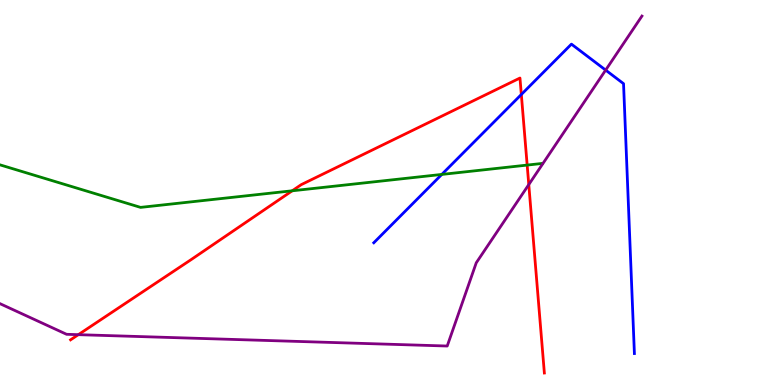[{'lines': ['blue', 'red'], 'intersections': [{'x': 6.73, 'y': 7.55}]}, {'lines': ['green', 'red'], 'intersections': [{'x': 3.77, 'y': 5.04}, {'x': 6.8, 'y': 5.71}]}, {'lines': ['purple', 'red'], 'intersections': [{'x': 1.01, 'y': 1.31}, {'x': 6.82, 'y': 5.21}]}, {'lines': ['blue', 'green'], 'intersections': [{'x': 5.7, 'y': 5.47}]}, {'lines': ['blue', 'purple'], 'intersections': [{'x': 7.81, 'y': 8.18}]}, {'lines': ['green', 'purple'], 'intersections': []}]